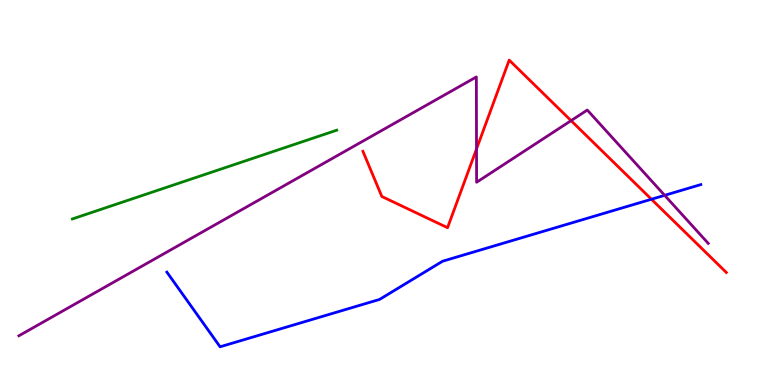[{'lines': ['blue', 'red'], 'intersections': [{'x': 8.41, 'y': 4.82}]}, {'lines': ['green', 'red'], 'intersections': []}, {'lines': ['purple', 'red'], 'intersections': [{'x': 6.15, 'y': 6.13}, {'x': 7.37, 'y': 6.87}]}, {'lines': ['blue', 'green'], 'intersections': []}, {'lines': ['blue', 'purple'], 'intersections': [{'x': 8.58, 'y': 4.93}]}, {'lines': ['green', 'purple'], 'intersections': []}]